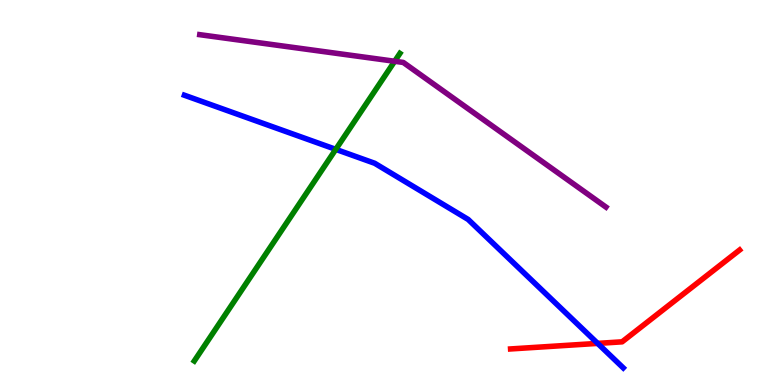[{'lines': ['blue', 'red'], 'intersections': [{'x': 7.71, 'y': 1.08}]}, {'lines': ['green', 'red'], 'intersections': []}, {'lines': ['purple', 'red'], 'intersections': []}, {'lines': ['blue', 'green'], 'intersections': [{'x': 4.33, 'y': 6.12}]}, {'lines': ['blue', 'purple'], 'intersections': []}, {'lines': ['green', 'purple'], 'intersections': [{'x': 5.09, 'y': 8.41}]}]